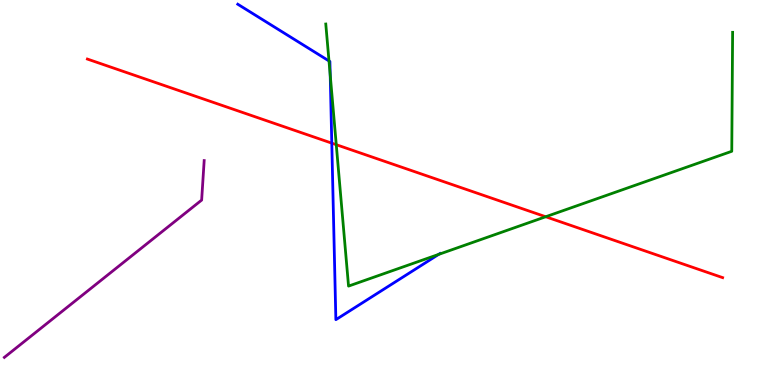[{'lines': ['blue', 'red'], 'intersections': [{'x': 4.28, 'y': 6.28}]}, {'lines': ['green', 'red'], 'intersections': [{'x': 4.34, 'y': 6.24}, {'x': 7.04, 'y': 4.37}]}, {'lines': ['purple', 'red'], 'intersections': []}, {'lines': ['blue', 'green'], 'intersections': [{'x': 4.25, 'y': 8.42}, {'x': 4.26, 'y': 8.05}, {'x': 5.66, 'y': 3.39}]}, {'lines': ['blue', 'purple'], 'intersections': []}, {'lines': ['green', 'purple'], 'intersections': []}]